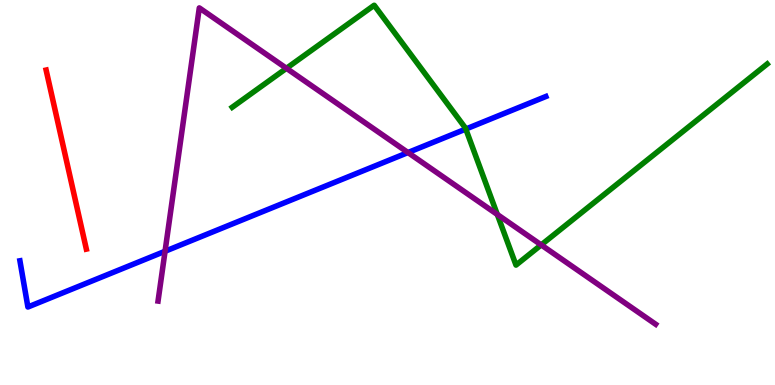[{'lines': ['blue', 'red'], 'intersections': []}, {'lines': ['green', 'red'], 'intersections': []}, {'lines': ['purple', 'red'], 'intersections': []}, {'lines': ['blue', 'green'], 'intersections': [{'x': 6.01, 'y': 6.65}]}, {'lines': ['blue', 'purple'], 'intersections': [{'x': 2.13, 'y': 3.47}, {'x': 5.26, 'y': 6.04}]}, {'lines': ['green', 'purple'], 'intersections': [{'x': 3.7, 'y': 8.23}, {'x': 6.42, 'y': 4.43}, {'x': 6.98, 'y': 3.64}]}]